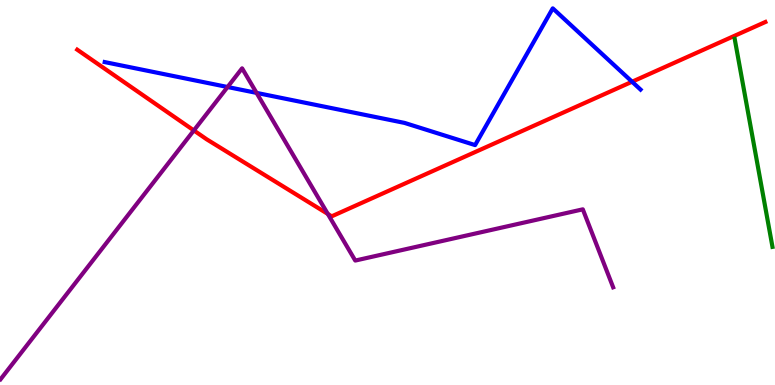[{'lines': ['blue', 'red'], 'intersections': [{'x': 8.16, 'y': 7.88}]}, {'lines': ['green', 'red'], 'intersections': []}, {'lines': ['purple', 'red'], 'intersections': [{'x': 2.5, 'y': 6.61}, {'x': 4.23, 'y': 4.44}]}, {'lines': ['blue', 'green'], 'intersections': []}, {'lines': ['blue', 'purple'], 'intersections': [{'x': 2.94, 'y': 7.74}, {'x': 3.31, 'y': 7.59}]}, {'lines': ['green', 'purple'], 'intersections': []}]